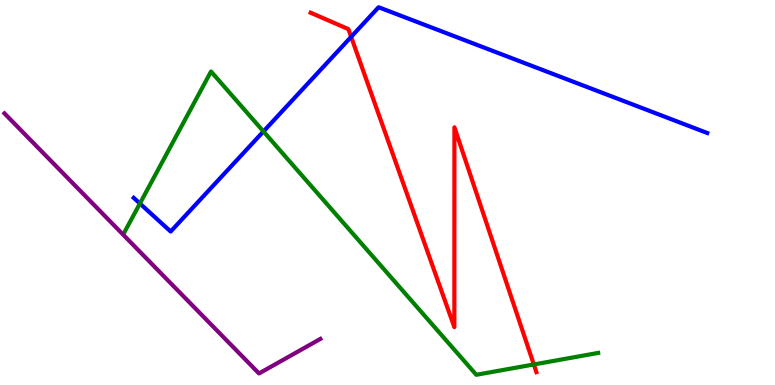[{'lines': ['blue', 'red'], 'intersections': [{'x': 4.53, 'y': 9.04}]}, {'lines': ['green', 'red'], 'intersections': [{'x': 6.89, 'y': 0.533}]}, {'lines': ['purple', 'red'], 'intersections': []}, {'lines': ['blue', 'green'], 'intersections': [{'x': 1.81, 'y': 4.71}, {'x': 3.4, 'y': 6.59}]}, {'lines': ['blue', 'purple'], 'intersections': []}, {'lines': ['green', 'purple'], 'intersections': []}]